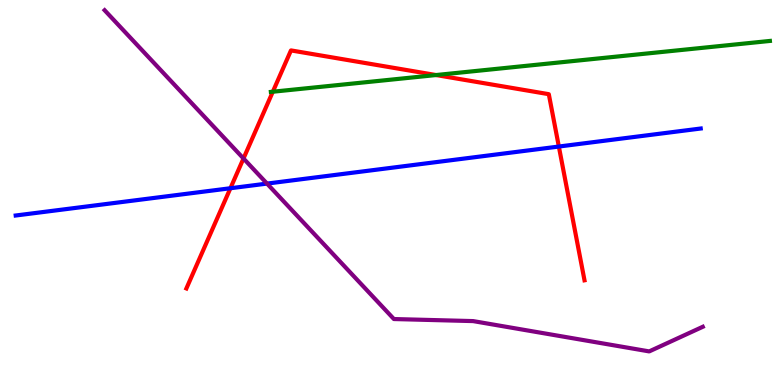[{'lines': ['blue', 'red'], 'intersections': [{'x': 2.97, 'y': 5.11}, {'x': 7.21, 'y': 6.19}]}, {'lines': ['green', 'red'], 'intersections': [{'x': 3.52, 'y': 7.62}, {'x': 5.63, 'y': 8.05}]}, {'lines': ['purple', 'red'], 'intersections': [{'x': 3.14, 'y': 5.88}]}, {'lines': ['blue', 'green'], 'intersections': []}, {'lines': ['blue', 'purple'], 'intersections': [{'x': 3.45, 'y': 5.23}]}, {'lines': ['green', 'purple'], 'intersections': []}]